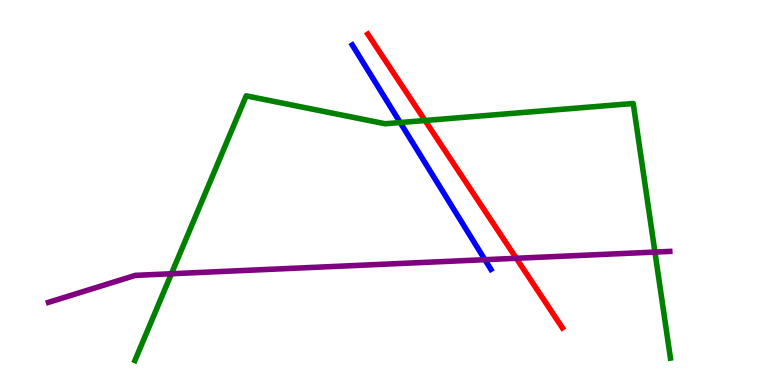[{'lines': ['blue', 'red'], 'intersections': []}, {'lines': ['green', 'red'], 'intersections': [{'x': 5.48, 'y': 6.87}]}, {'lines': ['purple', 'red'], 'intersections': [{'x': 6.66, 'y': 3.29}]}, {'lines': ['blue', 'green'], 'intersections': [{'x': 5.16, 'y': 6.82}]}, {'lines': ['blue', 'purple'], 'intersections': [{'x': 6.26, 'y': 3.25}]}, {'lines': ['green', 'purple'], 'intersections': [{'x': 2.21, 'y': 2.89}, {'x': 8.45, 'y': 3.45}]}]